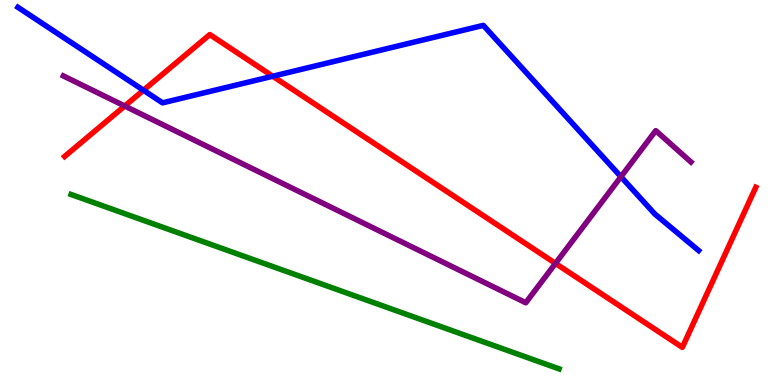[{'lines': ['blue', 'red'], 'intersections': [{'x': 1.85, 'y': 7.66}, {'x': 3.52, 'y': 8.02}]}, {'lines': ['green', 'red'], 'intersections': []}, {'lines': ['purple', 'red'], 'intersections': [{'x': 1.61, 'y': 7.25}, {'x': 7.17, 'y': 3.16}]}, {'lines': ['blue', 'green'], 'intersections': []}, {'lines': ['blue', 'purple'], 'intersections': [{'x': 8.01, 'y': 5.41}]}, {'lines': ['green', 'purple'], 'intersections': []}]